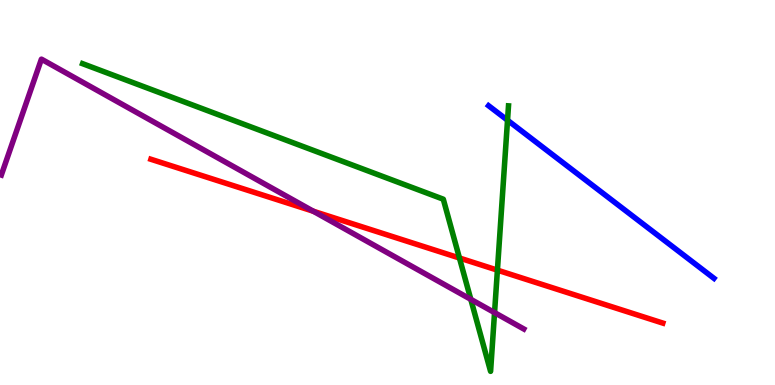[{'lines': ['blue', 'red'], 'intersections': []}, {'lines': ['green', 'red'], 'intersections': [{'x': 5.93, 'y': 3.3}, {'x': 6.42, 'y': 2.98}]}, {'lines': ['purple', 'red'], 'intersections': [{'x': 4.04, 'y': 4.51}]}, {'lines': ['blue', 'green'], 'intersections': [{'x': 6.55, 'y': 6.88}]}, {'lines': ['blue', 'purple'], 'intersections': []}, {'lines': ['green', 'purple'], 'intersections': [{'x': 6.07, 'y': 2.23}, {'x': 6.38, 'y': 1.88}]}]